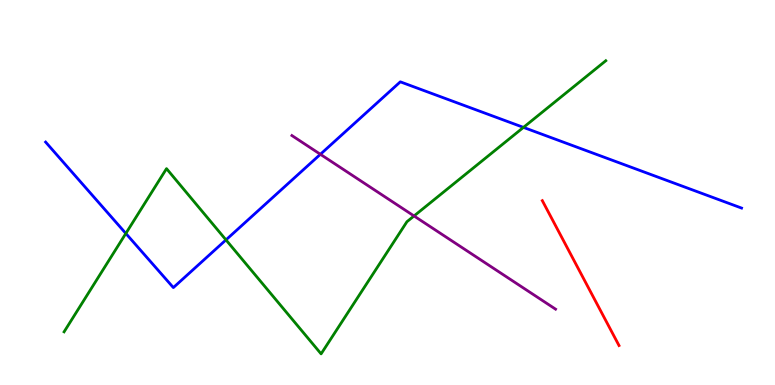[{'lines': ['blue', 'red'], 'intersections': []}, {'lines': ['green', 'red'], 'intersections': []}, {'lines': ['purple', 'red'], 'intersections': []}, {'lines': ['blue', 'green'], 'intersections': [{'x': 1.62, 'y': 3.94}, {'x': 2.92, 'y': 3.77}, {'x': 6.75, 'y': 6.69}]}, {'lines': ['blue', 'purple'], 'intersections': [{'x': 4.13, 'y': 5.99}]}, {'lines': ['green', 'purple'], 'intersections': [{'x': 5.34, 'y': 4.39}]}]